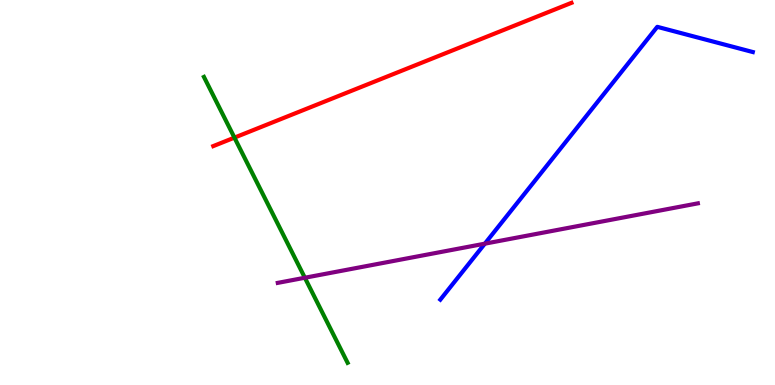[{'lines': ['blue', 'red'], 'intersections': []}, {'lines': ['green', 'red'], 'intersections': [{'x': 3.03, 'y': 6.43}]}, {'lines': ['purple', 'red'], 'intersections': []}, {'lines': ['blue', 'green'], 'intersections': []}, {'lines': ['blue', 'purple'], 'intersections': [{'x': 6.26, 'y': 3.67}]}, {'lines': ['green', 'purple'], 'intersections': [{'x': 3.93, 'y': 2.79}]}]